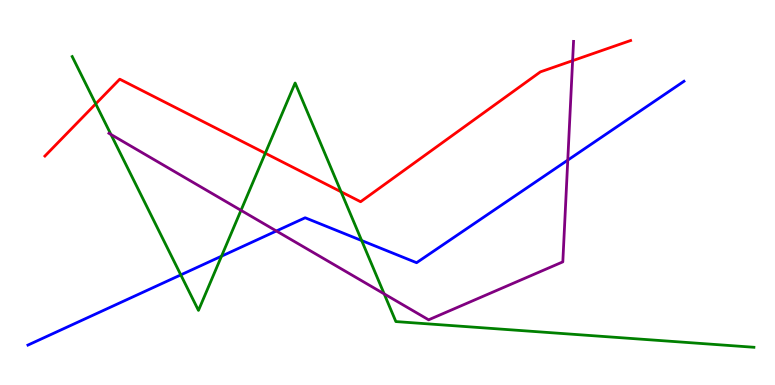[{'lines': ['blue', 'red'], 'intersections': []}, {'lines': ['green', 'red'], 'intersections': [{'x': 1.24, 'y': 7.3}, {'x': 3.42, 'y': 6.02}, {'x': 4.4, 'y': 5.02}]}, {'lines': ['purple', 'red'], 'intersections': [{'x': 7.39, 'y': 8.42}]}, {'lines': ['blue', 'green'], 'intersections': [{'x': 2.33, 'y': 2.86}, {'x': 2.86, 'y': 3.35}, {'x': 4.67, 'y': 3.75}]}, {'lines': ['blue', 'purple'], 'intersections': [{'x': 3.57, 'y': 4.0}, {'x': 7.33, 'y': 5.84}]}, {'lines': ['green', 'purple'], 'intersections': [{'x': 1.43, 'y': 6.51}, {'x': 3.11, 'y': 4.54}, {'x': 4.96, 'y': 2.37}]}]